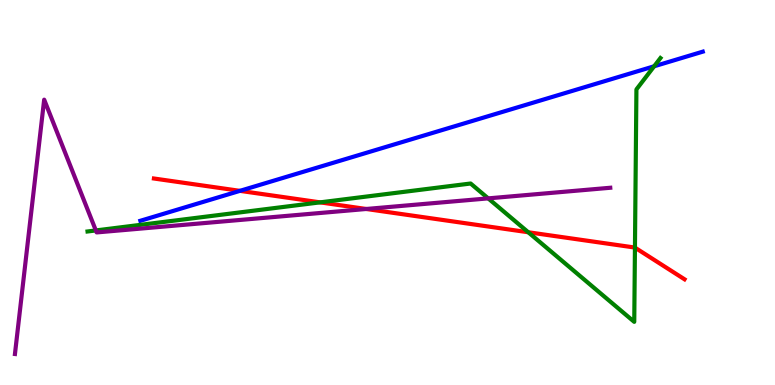[{'lines': ['blue', 'red'], 'intersections': [{'x': 3.1, 'y': 5.04}]}, {'lines': ['green', 'red'], 'intersections': [{'x': 4.13, 'y': 4.74}, {'x': 6.82, 'y': 3.97}, {'x': 8.19, 'y': 3.57}]}, {'lines': ['purple', 'red'], 'intersections': [{'x': 4.73, 'y': 4.57}]}, {'lines': ['blue', 'green'], 'intersections': [{'x': 8.44, 'y': 8.28}]}, {'lines': ['blue', 'purple'], 'intersections': []}, {'lines': ['green', 'purple'], 'intersections': [{'x': 1.24, 'y': 4.01}, {'x': 6.3, 'y': 4.85}]}]